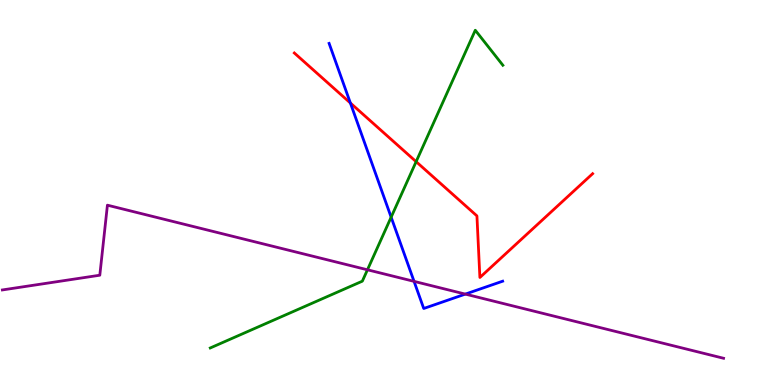[{'lines': ['blue', 'red'], 'intersections': [{'x': 4.52, 'y': 7.32}]}, {'lines': ['green', 'red'], 'intersections': [{'x': 5.37, 'y': 5.8}]}, {'lines': ['purple', 'red'], 'intersections': []}, {'lines': ['blue', 'green'], 'intersections': [{'x': 5.05, 'y': 4.36}]}, {'lines': ['blue', 'purple'], 'intersections': [{'x': 5.34, 'y': 2.69}, {'x': 6.0, 'y': 2.36}]}, {'lines': ['green', 'purple'], 'intersections': [{'x': 4.74, 'y': 2.99}]}]